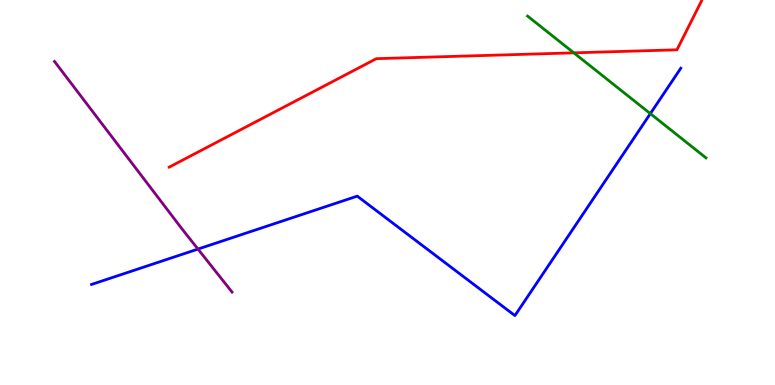[{'lines': ['blue', 'red'], 'intersections': []}, {'lines': ['green', 'red'], 'intersections': [{'x': 7.4, 'y': 8.63}]}, {'lines': ['purple', 'red'], 'intersections': []}, {'lines': ['blue', 'green'], 'intersections': [{'x': 8.39, 'y': 7.05}]}, {'lines': ['blue', 'purple'], 'intersections': [{'x': 2.55, 'y': 3.53}]}, {'lines': ['green', 'purple'], 'intersections': []}]